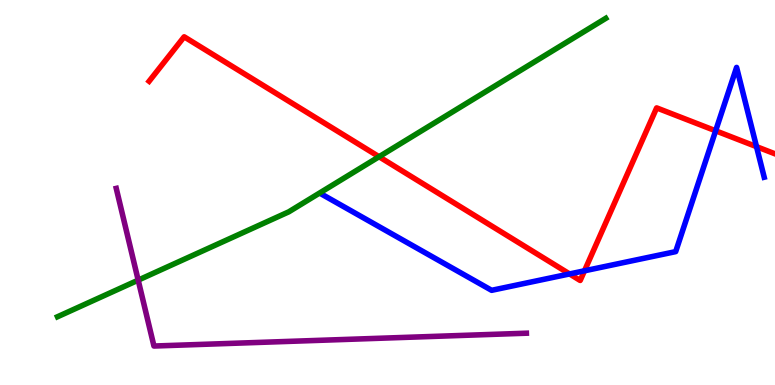[{'lines': ['blue', 'red'], 'intersections': [{'x': 7.35, 'y': 2.88}, {'x': 7.54, 'y': 2.97}, {'x': 9.23, 'y': 6.6}, {'x': 9.76, 'y': 6.19}]}, {'lines': ['green', 'red'], 'intersections': [{'x': 4.89, 'y': 5.93}]}, {'lines': ['purple', 'red'], 'intersections': []}, {'lines': ['blue', 'green'], 'intersections': []}, {'lines': ['blue', 'purple'], 'intersections': []}, {'lines': ['green', 'purple'], 'intersections': [{'x': 1.78, 'y': 2.72}]}]